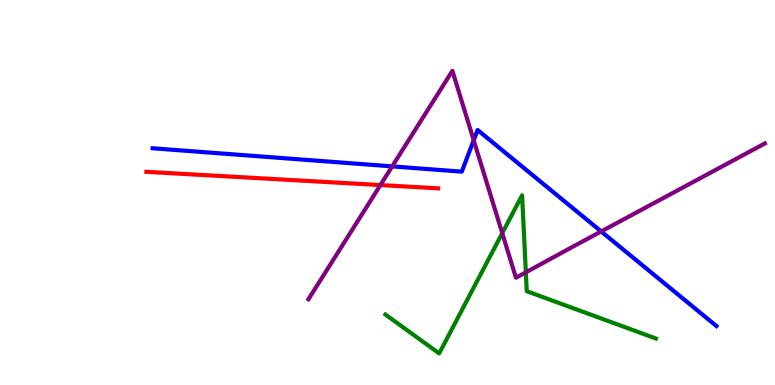[{'lines': ['blue', 'red'], 'intersections': []}, {'lines': ['green', 'red'], 'intersections': []}, {'lines': ['purple', 'red'], 'intersections': [{'x': 4.91, 'y': 5.19}]}, {'lines': ['blue', 'green'], 'intersections': []}, {'lines': ['blue', 'purple'], 'intersections': [{'x': 5.06, 'y': 5.68}, {'x': 6.11, 'y': 6.36}, {'x': 7.76, 'y': 3.99}]}, {'lines': ['green', 'purple'], 'intersections': [{'x': 6.48, 'y': 3.94}, {'x': 6.79, 'y': 2.93}]}]